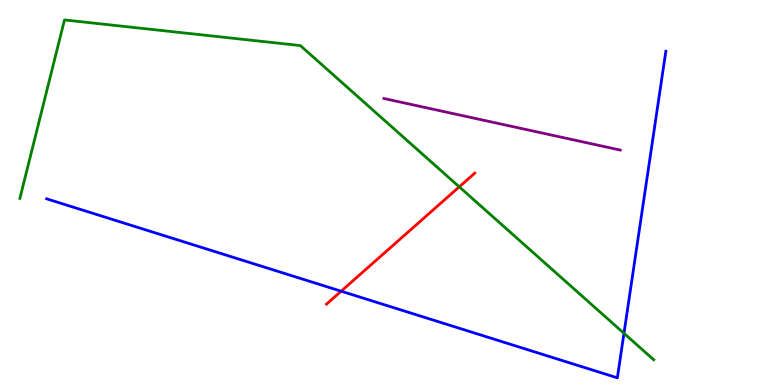[{'lines': ['blue', 'red'], 'intersections': [{'x': 4.4, 'y': 2.44}]}, {'lines': ['green', 'red'], 'intersections': [{'x': 5.93, 'y': 5.15}]}, {'lines': ['purple', 'red'], 'intersections': []}, {'lines': ['blue', 'green'], 'intersections': [{'x': 8.05, 'y': 1.34}]}, {'lines': ['blue', 'purple'], 'intersections': []}, {'lines': ['green', 'purple'], 'intersections': []}]